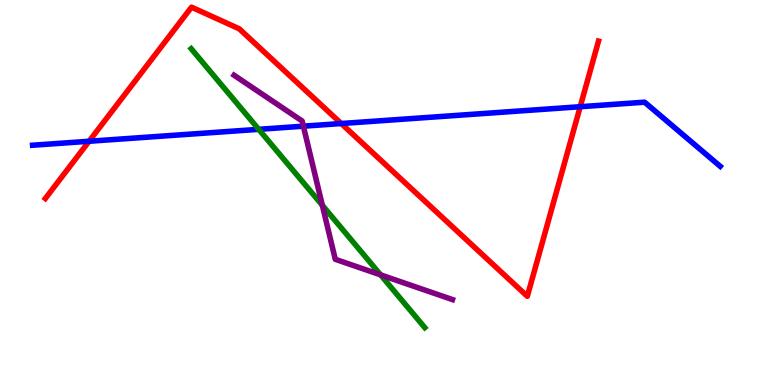[{'lines': ['blue', 'red'], 'intersections': [{'x': 1.15, 'y': 6.33}, {'x': 4.4, 'y': 6.79}, {'x': 7.49, 'y': 7.23}]}, {'lines': ['green', 'red'], 'intersections': []}, {'lines': ['purple', 'red'], 'intersections': []}, {'lines': ['blue', 'green'], 'intersections': [{'x': 3.34, 'y': 6.64}]}, {'lines': ['blue', 'purple'], 'intersections': [{'x': 3.91, 'y': 6.72}]}, {'lines': ['green', 'purple'], 'intersections': [{'x': 4.16, 'y': 4.67}, {'x': 4.91, 'y': 2.86}]}]